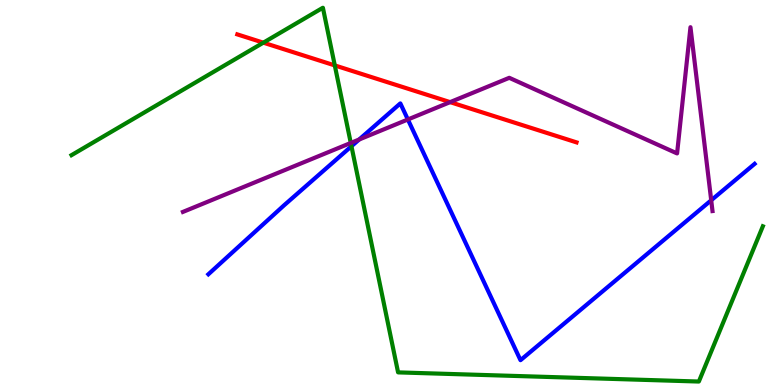[{'lines': ['blue', 'red'], 'intersections': []}, {'lines': ['green', 'red'], 'intersections': [{'x': 3.4, 'y': 8.89}, {'x': 4.32, 'y': 8.3}]}, {'lines': ['purple', 'red'], 'intersections': [{'x': 5.81, 'y': 7.35}]}, {'lines': ['blue', 'green'], 'intersections': [{'x': 4.53, 'y': 6.2}]}, {'lines': ['blue', 'purple'], 'intersections': [{'x': 4.63, 'y': 6.38}, {'x': 5.26, 'y': 6.9}, {'x': 9.18, 'y': 4.8}]}, {'lines': ['green', 'purple'], 'intersections': [{'x': 4.53, 'y': 6.29}]}]